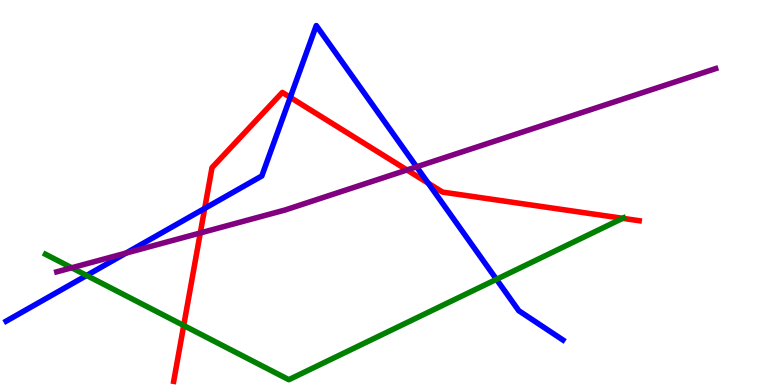[{'lines': ['blue', 'red'], 'intersections': [{'x': 2.64, 'y': 4.59}, {'x': 3.75, 'y': 7.47}, {'x': 5.53, 'y': 5.24}]}, {'lines': ['green', 'red'], 'intersections': [{'x': 2.37, 'y': 1.55}, {'x': 8.03, 'y': 4.33}]}, {'lines': ['purple', 'red'], 'intersections': [{'x': 2.58, 'y': 3.95}, {'x': 5.25, 'y': 5.59}]}, {'lines': ['blue', 'green'], 'intersections': [{'x': 1.12, 'y': 2.85}, {'x': 6.41, 'y': 2.75}]}, {'lines': ['blue', 'purple'], 'intersections': [{'x': 1.63, 'y': 3.43}, {'x': 5.38, 'y': 5.67}]}, {'lines': ['green', 'purple'], 'intersections': [{'x': 0.926, 'y': 3.04}]}]